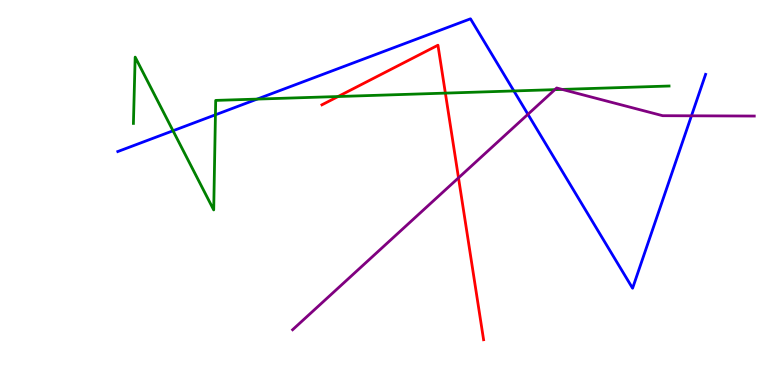[{'lines': ['blue', 'red'], 'intersections': []}, {'lines': ['green', 'red'], 'intersections': [{'x': 4.36, 'y': 7.49}, {'x': 5.75, 'y': 7.58}]}, {'lines': ['purple', 'red'], 'intersections': [{'x': 5.92, 'y': 5.38}]}, {'lines': ['blue', 'green'], 'intersections': [{'x': 2.23, 'y': 6.6}, {'x': 2.78, 'y': 7.02}, {'x': 3.32, 'y': 7.43}, {'x': 6.63, 'y': 7.64}]}, {'lines': ['blue', 'purple'], 'intersections': [{'x': 6.81, 'y': 7.03}, {'x': 8.92, 'y': 6.99}]}, {'lines': ['green', 'purple'], 'intersections': [{'x': 7.16, 'y': 7.67}, {'x': 7.25, 'y': 7.68}]}]